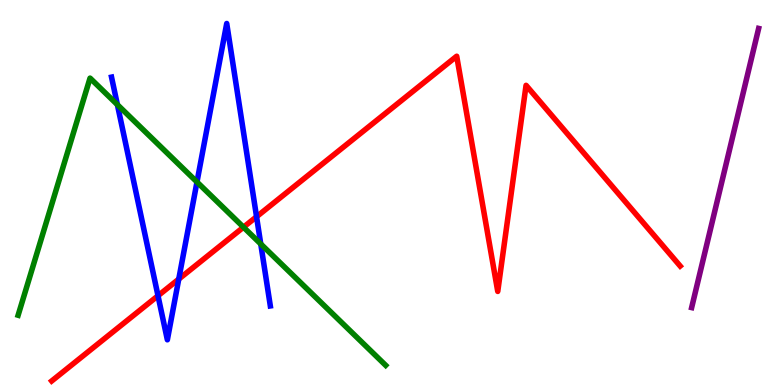[{'lines': ['blue', 'red'], 'intersections': [{'x': 2.04, 'y': 2.32}, {'x': 2.31, 'y': 2.75}, {'x': 3.31, 'y': 4.37}]}, {'lines': ['green', 'red'], 'intersections': [{'x': 3.14, 'y': 4.1}]}, {'lines': ['purple', 'red'], 'intersections': []}, {'lines': ['blue', 'green'], 'intersections': [{'x': 1.51, 'y': 7.28}, {'x': 2.54, 'y': 5.27}, {'x': 3.36, 'y': 3.66}]}, {'lines': ['blue', 'purple'], 'intersections': []}, {'lines': ['green', 'purple'], 'intersections': []}]